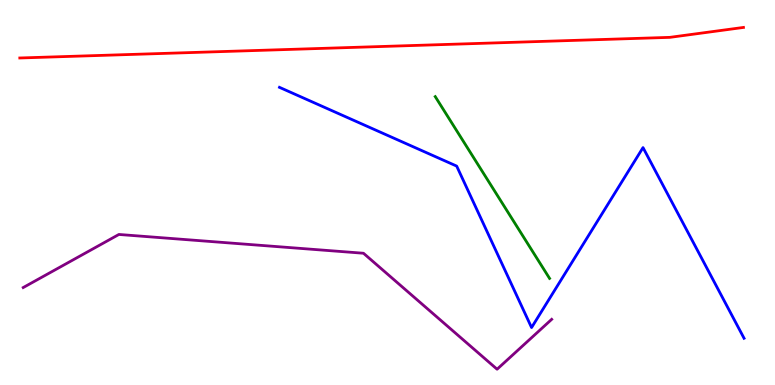[{'lines': ['blue', 'red'], 'intersections': []}, {'lines': ['green', 'red'], 'intersections': []}, {'lines': ['purple', 'red'], 'intersections': []}, {'lines': ['blue', 'green'], 'intersections': []}, {'lines': ['blue', 'purple'], 'intersections': []}, {'lines': ['green', 'purple'], 'intersections': []}]